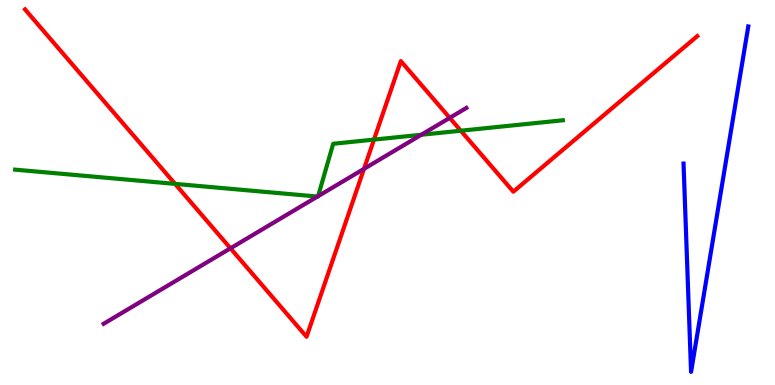[{'lines': ['blue', 'red'], 'intersections': []}, {'lines': ['green', 'red'], 'intersections': [{'x': 2.26, 'y': 5.22}, {'x': 4.83, 'y': 6.37}, {'x': 5.95, 'y': 6.6}]}, {'lines': ['purple', 'red'], 'intersections': [{'x': 2.97, 'y': 3.55}, {'x': 4.7, 'y': 5.61}, {'x': 5.8, 'y': 6.94}]}, {'lines': ['blue', 'green'], 'intersections': []}, {'lines': ['blue', 'purple'], 'intersections': []}, {'lines': ['green', 'purple'], 'intersections': [{'x': 4.1, 'y': 4.89}, {'x': 4.1, 'y': 4.9}, {'x': 5.44, 'y': 6.5}]}]